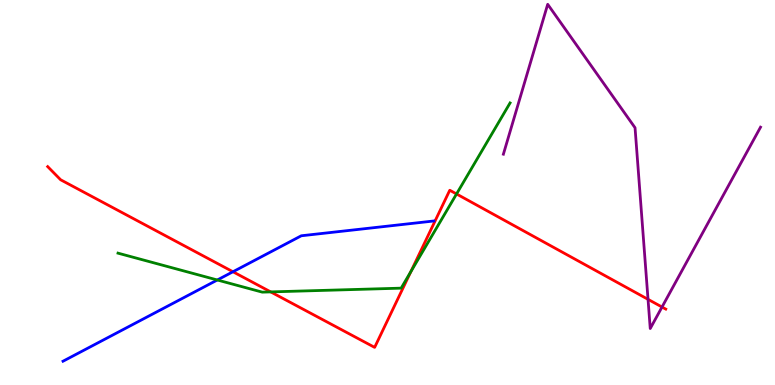[{'lines': ['blue', 'red'], 'intersections': [{'x': 3.01, 'y': 2.94}]}, {'lines': ['green', 'red'], 'intersections': [{'x': 3.49, 'y': 2.42}, {'x': 5.3, 'y': 2.94}, {'x': 5.89, 'y': 4.96}]}, {'lines': ['purple', 'red'], 'intersections': [{'x': 8.36, 'y': 2.23}, {'x': 8.54, 'y': 2.03}]}, {'lines': ['blue', 'green'], 'intersections': [{'x': 2.8, 'y': 2.73}]}, {'lines': ['blue', 'purple'], 'intersections': []}, {'lines': ['green', 'purple'], 'intersections': []}]